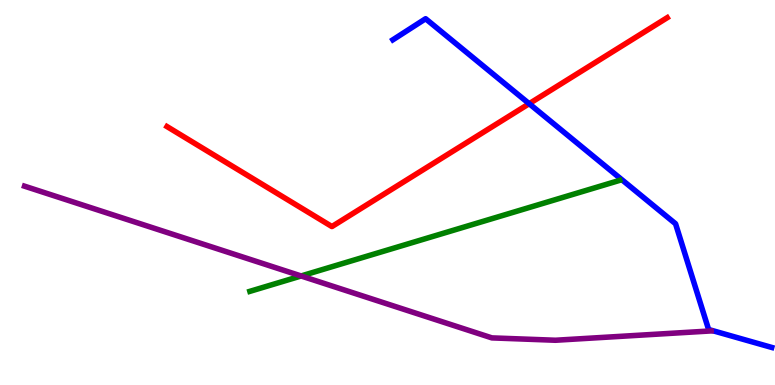[{'lines': ['blue', 'red'], 'intersections': [{'x': 6.83, 'y': 7.31}]}, {'lines': ['green', 'red'], 'intersections': []}, {'lines': ['purple', 'red'], 'intersections': []}, {'lines': ['blue', 'green'], 'intersections': []}, {'lines': ['blue', 'purple'], 'intersections': []}, {'lines': ['green', 'purple'], 'intersections': [{'x': 3.89, 'y': 2.83}]}]